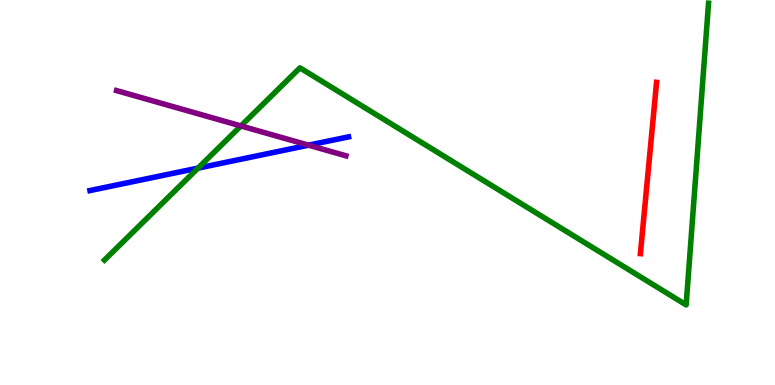[{'lines': ['blue', 'red'], 'intersections': []}, {'lines': ['green', 'red'], 'intersections': []}, {'lines': ['purple', 'red'], 'intersections': []}, {'lines': ['blue', 'green'], 'intersections': [{'x': 2.55, 'y': 5.63}]}, {'lines': ['blue', 'purple'], 'intersections': [{'x': 3.98, 'y': 6.23}]}, {'lines': ['green', 'purple'], 'intersections': [{'x': 3.11, 'y': 6.73}]}]